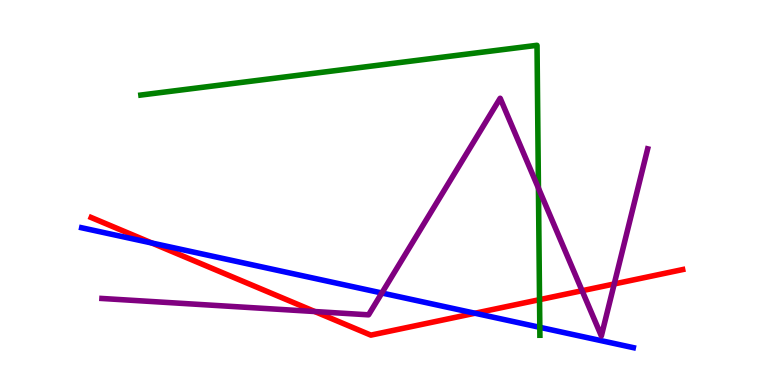[{'lines': ['blue', 'red'], 'intersections': [{'x': 1.96, 'y': 3.69}, {'x': 6.13, 'y': 1.86}]}, {'lines': ['green', 'red'], 'intersections': [{'x': 6.96, 'y': 2.22}]}, {'lines': ['purple', 'red'], 'intersections': [{'x': 4.06, 'y': 1.91}, {'x': 7.51, 'y': 2.45}, {'x': 7.93, 'y': 2.62}]}, {'lines': ['blue', 'green'], 'intersections': [{'x': 6.97, 'y': 1.5}]}, {'lines': ['blue', 'purple'], 'intersections': [{'x': 4.93, 'y': 2.39}]}, {'lines': ['green', 'purple'], 'intersections': [{'x': 6.95, 'y': 5.11}]}]